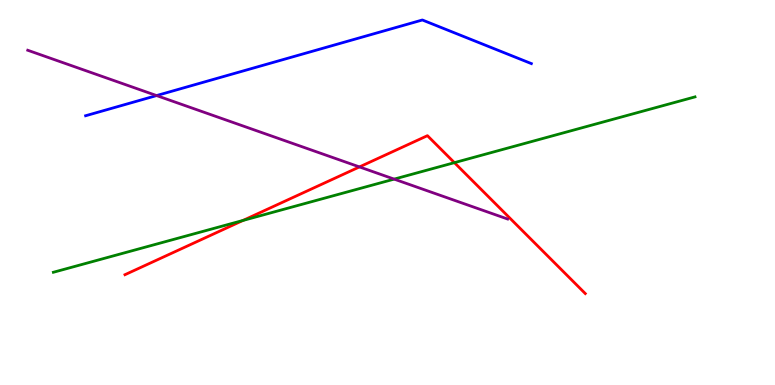[{'lines': ['blue', 'red'], 'intersections': []}, {'lines': ['green', 'red'], 'intersections': [{'x': 3.14, 'y': 4.27}, {'x': 5.86, 'y': 5.78}]}, {'lines': ['purple', 'red'], 'intersections': [{'x': 4.64, 'y': 5.66}]}, {'lines': ['blue', 'green'], 'intersections': []}, {'lines': ['blue', 'purple'], 'intersections': [{'x': 2.02, 'y': 7.52}]}, {'lines': ['green', 'purple'], 'intersections': [{'x': 5.09, 'y': 5.35}]}]